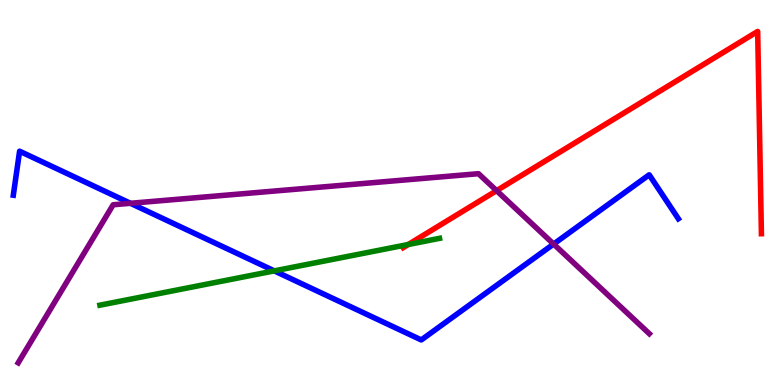[{'lines': ['blue', 'red'], 'intersections': []}, {'lines': ['green', 'red'], 'intersections': [{'x': 5.27, 'y': 3.65}]}, {'lines': ['purple', 'red'], 'intersections': [{'x': 6.41, 'y': 5.05}]}, {'lines': ['blue', 'green'], 'intersections': [{'x': 3.54, 'y': 2.96}]}, {'lines': ['blue', 'purple'], 'intersections': [{'x': 1.68, 'y': 4.72}, {'x': 7.14, 'y': 3.66}]}, {'lines': ['green', 'purple'], 'intersections': []}]